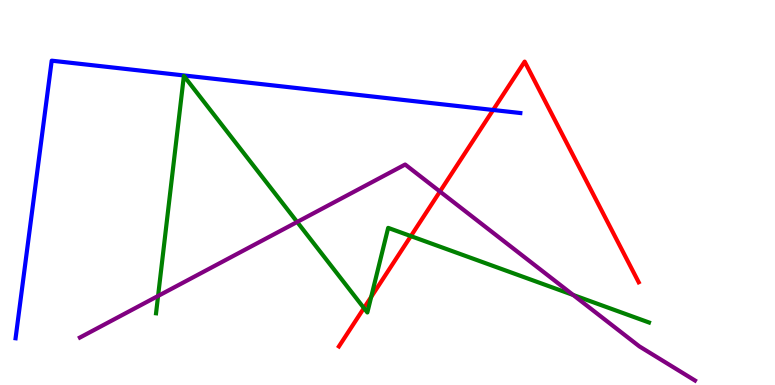[{'lines': ['blue', 'red'], 'intersections': [{'x': 6.36, 'y': 7.14}]}, {'lines': ['green', 'red'], 'intersections': [{'x': 4.7, 'y': 2.0}, {'x': 4.79, 'y': 2.29}, {'x': 5.3, 'y': 3.87}]}, {'lines': ['purple', 'red'], 'intersections': [{'x': 5.68, 'y': 5.03}]}, {'lines': ['blue', 'green'], 'intersections': []}, {'lines': ['blue', 'purple'], 'intersections': []}, {'lines': ['green', 'purple'], 'intersections': [{'x': 2.04, 'y': 2.31}, {'x': 3.83, 'y': 4.23}, {'x': 7.4, 'y': 2.34}]}]